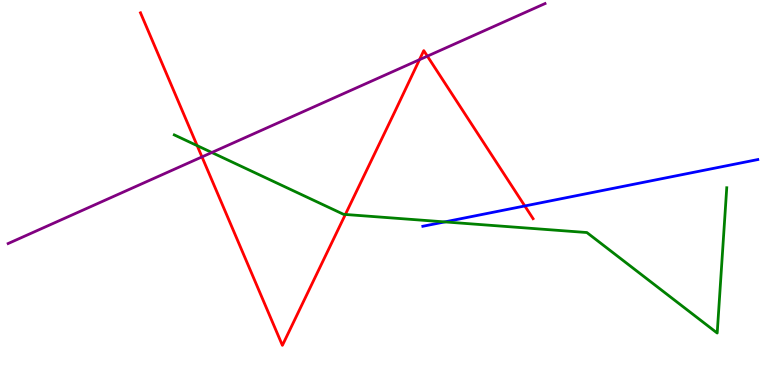[{'lines': ['blue', 'red'], 'intersections': [{'x': 6.77, 'y': 4.65}]}, {'lines': ['green', 'red'], 'intersections': [{'x': 2.54, 'y': 6.22}, {'x': 4.46, 'y': 4.43}]}, {'lines': ['purple', 'red'], 'intersections': [{'x': 2.61, 'y': 5.92}, {'x': 5.41, 'y': 8.45}, {'x': 5.51, 'y': 8.54}]}, {'lines': ['blue', 'green'], 'intersections': [{'x': 5.74, 'y': 4.24}]}, {'lines': ['blue', 'purple'], 'intersections': []}, {'lines': ['green', 'purple'], 'intersections': [{'x': 2.73, 'y': 6.04}]}]